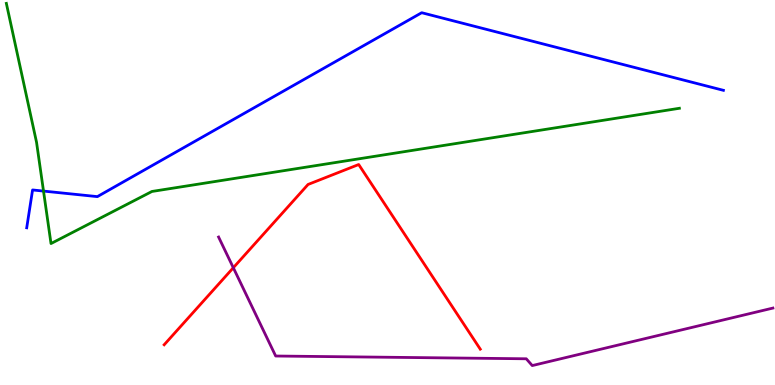[{'lines': ['blue', 'red'], 'intersections': []}, {'lines': ['green', 'red'], 'intersections': []}, {'lines': ['purple', 'red'], 'intersections': [{'x': 3.01, 'y': 3.05}]}, {'lines': ['blue', 'green'], 'intersections': [{'x': 0.561, 'y': 5.04}]}, {'lines': ['blue', 'purple'], 'intersections': []}, {'lines': ['green', 'purple'], 'intersections': []}]